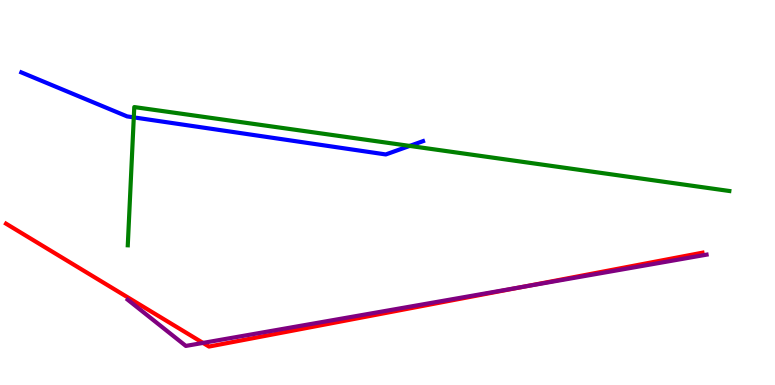[{'lines': ['blue', 'red'], 'intersections': []}, {'lines': ['green', 'red'], 'intersections': []}, {'lines': ['purple', 'red'], 'intersections': [{'x': 2.62, 'y': 1.09}, {'x': 6.75, 'y': 2.55}]}, {'lines': ['blue', 'green'], 'intersections': [{'x': 1.73, 'y': 6.95}, {'x': 5.29, 'y': 6.21}]}, {'lines': ['blue', 'purple'], 'intersections': []}, {'lines': ['green', 'purple'], 'intersections': []}]